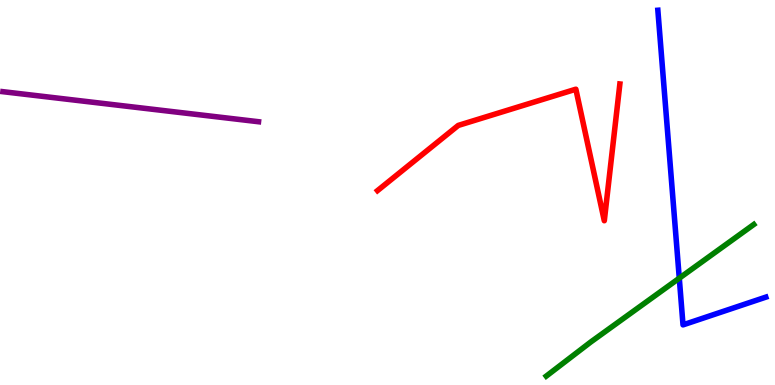[{'lines': ['blue', 'red'], 'intersections': []}, {'lines': ['green', 'red'], 'intersections': []}, {'lines': ['purple', 'red'], 'intersections': []}, {'lines': ['blue', 'green'], 'intersections': [{'x': 8.76, 'y': 2.77}]}, {'lines': ['blue', 'purple'], 'intersections': []}, {'lines': ['green', 'purple'], 'intersections': []}]